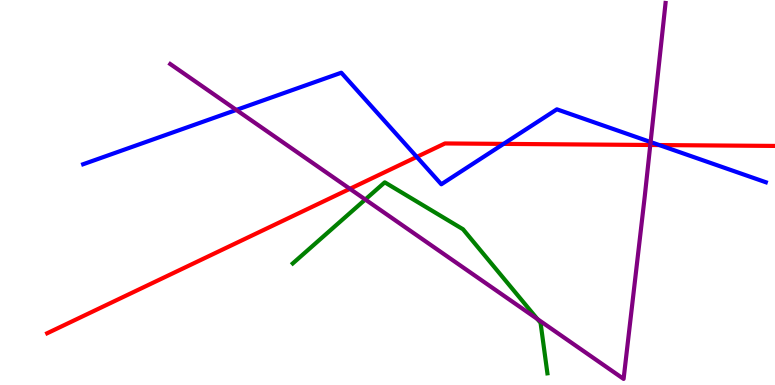[{'lines': ['blue', 'red'], 'intersections': [{'x': 5.38, 'y': 5.92}, {'x': 6.5, 'y': 6.26}, {'x': 8.51, 'y': 6.23}]}, {'lines': ['green', 'red'], 'intersections': []}, {'lines': ['purple', 'red'], 'intersections': [{'x': 4.51, 'y': 5.1}, {'x': 8.39, 'y': 6.23}]}, {'lines': ['blue', 'green'], 'intersections': []}, {'lines': ['blue', 'purple'], 'intersections': [{'x': 3.05, 'y': 7.14}, {'x': 8.39, 'y': 6.31}]}, {'lines': ['green', 'purple'], 'intersections': [{'x': 4.71, 'y': 4.82}, {'x': 6.93, 'y': 1.71}]}]